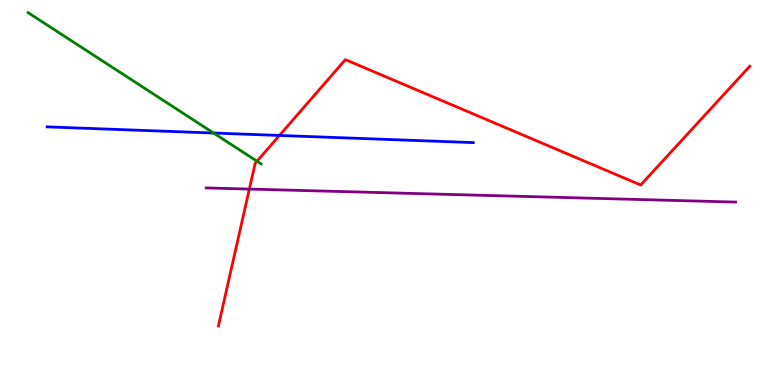[{'lines': ['blue', 'red'], 'intersections': [{'x': 3.61, 'y': 6.48}]}, {'lines': ['green', 'red'], 'intersections': [{'x': 3.32, 'y': 5.81}]}, {'lines': ['purple', 'red'], 'intersections': [{'x': 3.22, 'y': 5.09}]}, {'lines': ['blue', 'green'], 'intersections': [{'x': 2.76, 'y': 6.54}]}, {'lines': ['blue', 'purple'], 'intersections': []}, {'lines': ['green', 'purple'], 'intersections': []}]